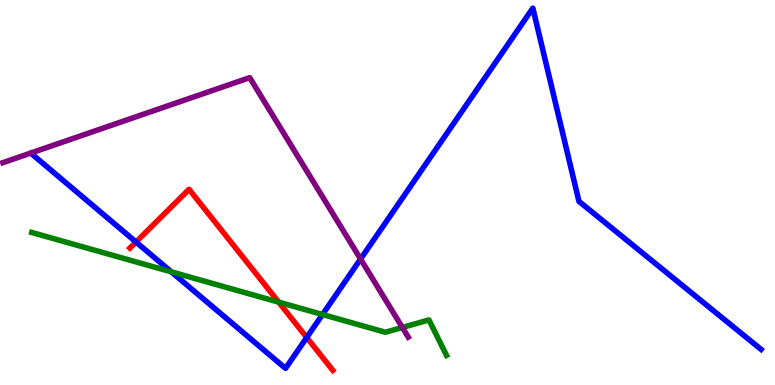[{'lines': ['blue', 'red'], 'intersections': [{'x': 1.75, 'y': 3.71}, {'x': 3.96, 'y': 1.23}]}, {'lines': ['green', 'red'], 'intersections': [{'x': 3.6, 'y': 2.15}]}, {'lines': ['purple', 'red'], 'intersections': []}, {'lines': ['blue', 'green'], 'intersections': [{'x': 2.21, 'y': 2.94}, {'x': 4.16, 'y': 1.83}]}, {'lines': ['blue', 'purple'], 'intersections': [{'x': 4.65, 'y': 3.27}]}, {'lines': ['green', 'purple'], 'intersections': [{'x': 5.19, 'y': 1.49}]}]